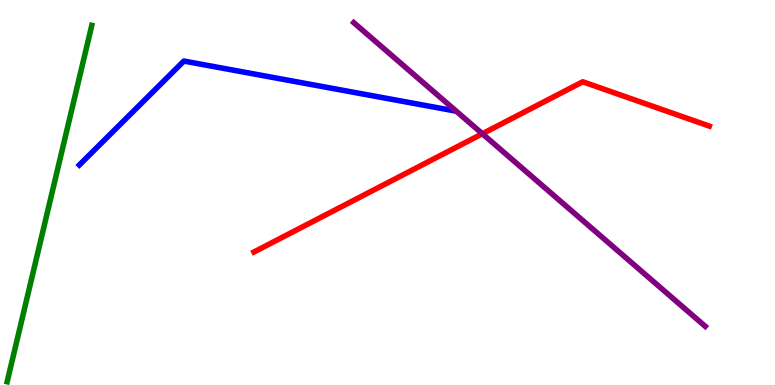[{'lines': ['blue', 'red'], 'intersections': []}, {'lines': ['green', 'red'], 'intersections': []}, {'lines': ['purple', 'red'], 'intersections': [{'x': 6.22, 'y': 6.53}]}, {'lines': ['blue', 'green'], 'intersections': []}, {'lines': ['blue', 'purple'], 'intersections': []}, {'lines': ['green', 'purple'], 'intersections': []}]